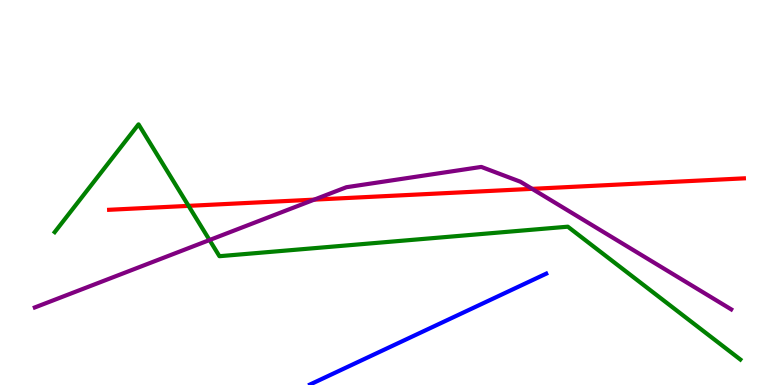[{'lines': ['blue', 'red'], 'intersections': []}, {'lines': ['green', 'red'], 'intersections': [{'x': 2.43, 'y': 4.65}]}, {'lines': ['purple', 'red'], 'intersections': [{'x': 4.05, 'y': 4.81}, {'x': 6.87, 'y': 5.09}]}, {'lines': ['blue', 'green'], 'intersections': []}, {'lines': ['blue', 'purple'], 'intersections': []}, {'lines': ['green', 'purple'], 'intersections': [{'x': 2.7, 'y': 3.77}]}]